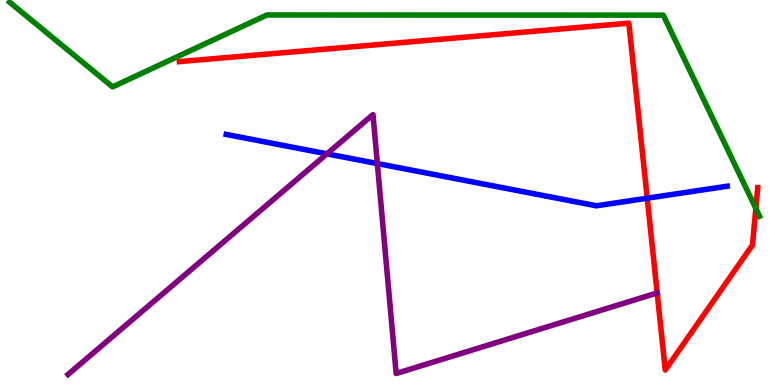[{'lines': ['blue', 'red'], 'intersections': [{'x': 8.35, 'y': 4.85}]}, {'lines': ['green', 'red'], 'intersections': [{'x': 9.75, 'y': 4.59}]}, {'lines': ['purple', 'red'], 'intersections': []}, {'lines': ['blue', 'green'], 'intersections': []}, {'lines': ['blue', 'purple'], 'intersections': [{'x': 4.22, 'y': 6.0}, {'x': 4.87, 'y': 5.75}]}, {'lines': ['green', 'purple'], 'intersections': []}]